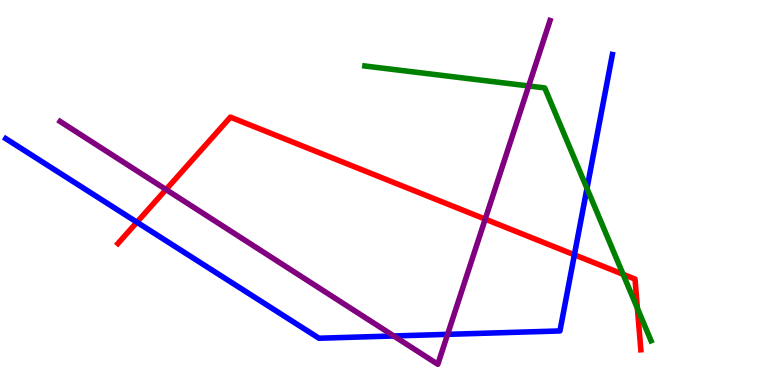[{'lines': ['blue', 'red'], 'intersections': [{'x': 1.77, 'y': 4.23}, {'x': 7.41, 'y': 3.38}]}, {'lines': ['green', 'red'], 'intersections': [{'x': 8.04, 'y': 2.87}, {'x': 8.22, 'y': 1.99}]}, {'lines': ['purple', 'red'], 'intersections': [{'x': 2.14, 'y': 5.08}, {'x': 6.26, 'y': 4.31}]}, {'lines': ['blue', 'green'], 'intersections': [{'x': 7.57, 'y': 5.11}]}, {'lines': ['blue', 'purple'], 'intersections': [{'x': 5.08, 'y': 1.27}, {'x': 5.78, 'y': 1.32}]}, {'lines': ['green', 'purple'], 'intersections': [{'x': 6.82, 'y': 7.77}]}]